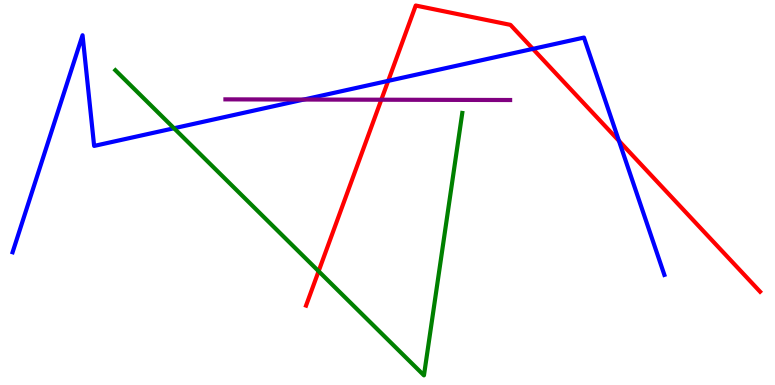[{'lines': ['blue', 'red'], 'intersections': [{'x': 5.01, 'y': 7.9}, {'x': 6.88, 'y': 8.73}, {'x': 7.99, 'y': 6.34}]}, {'lines': ['green', 'red'], 'intersections': [{'x': 4.11, 'y': 2.96}]}, {'lines': ['purple', 'red'], 'intersections': [{'x': 4.92, 'y': 7.41}]}, {'lines': ['blue', 'green'], 'intersections': [{'x': 2.25, 'y': 6.67}]}, {'lines': ['blue', 'purple'], 'intersections': [{'x': 3.92, 'y': 7.41}]}, {'lines': ['green', 'purple'], 'intersections': []}]